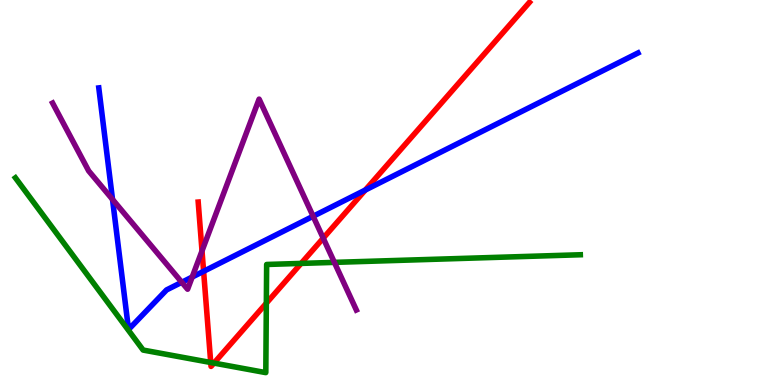[{'lines': ['blue', 'red'], 'intersections': [{'x': 2.63, 'y': 2.95}, {'x': 4.71, 'y': 5.06}]}, {'lines': ['green', 'red'], 'intersections': [{'x': 2.72, 'y': 0.585}, {'x': 2.76, 'y': 0.569}, {'x': 3.44, 'y': 2.12}, {'x': 3.89, 'y': 3.16}]}, {'lines': ['purple', 'red'], 'intersections': [{'x': 2.61, 'y': 3.48}, {'x': 4.17, 'y': 3.81}]}, {'lines': ['blue', 'green'], 'intersections': []}, {'lines': ['blue', 'purple'], 'intersections': [{'x': 1.45, 'y': 4.82}, {'x': 2.35, 'y': 2.67}, {'x': 2.48, 'y': 2.8}, {'x': 4.04, 'y': 4.38}]}, {'lines': ['green', 'purple'], 'intersections': [{'x': 4.31, 'y': 3.19}]}]